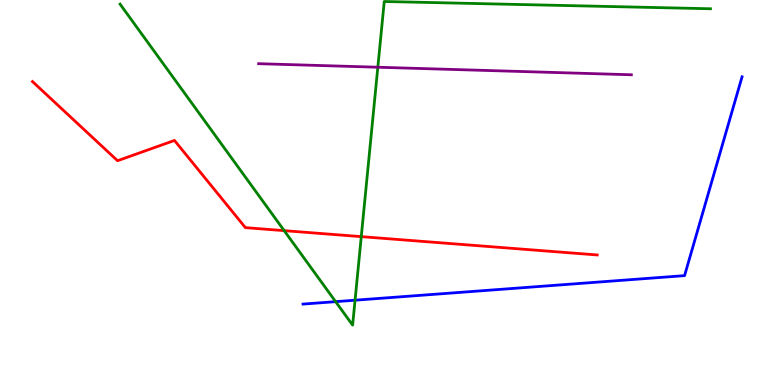[{'lines': ['blue', 'red'], 'intersections': []}, {'lines': ['green', 'red'], 'intersections': [{'x': 3.67, 'y': 4.01}, {'x': 4.66, 'y': 3.85}]}, {'lines': ['purple', 'red'], 'intersections': []}, {'lines': ['blue', 'green'], 'intersections': [{'x': 4.33, 'y': 2.16}, {'x': 4.58, 'y': 2.2}]}, {'lines': ['blue', 'purple'], 'intersections': []}, {'lines': ['green', 'purple'], 'intersections': [{'x': 4.88, 'y': 8.25}]}]